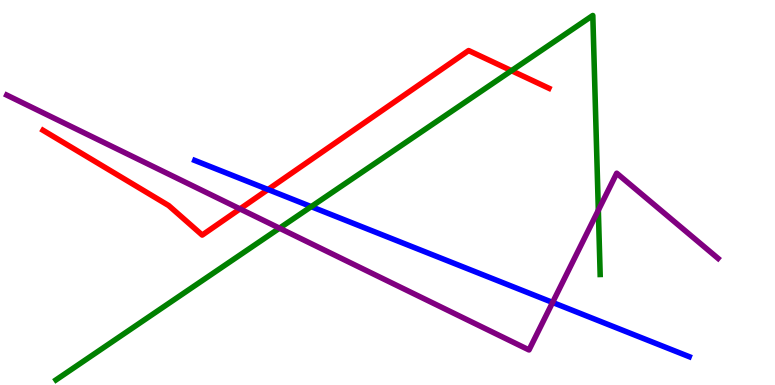[{'lines': ['blue', 'red'], 'intersections': [{'x': 3.46, 'y': 5.08}]}, {'lines': ['green', 'red'], 'intersections': [{'x': 6.6, 'y': 8.16}]}, {'lines': ['purple', 'red'], 'intersections': [{'x': 3.1, 'y': 4.57}]}, {'lines': ['blue', 'green'], 'intersections': [{'x': 4.02, 'y': 4.63}]}, {'lines': ['blue', 'purple'], 'intersections': [{'x': 7.13, 'y': 2.14}]}, {'lines': ['green', 'purple'], 'intersections': [{'x': 3.61, 'y': 4.07}, {'x': 7.72, 'y': 4.54}]}]